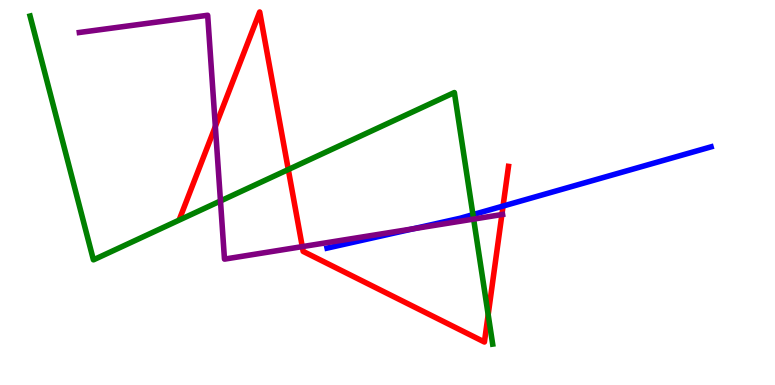[{'lines': ['blue', 'red'], 'intersections': [{'x': 6.49, 'y': 4.65}]}, {'lines': ['green', 'red'], 'intersections': [{'x': 3.72, 'y': 5.6}, {'x': 6.3, 'y': 1.83}]}, {'lines': ['purple', 'red'], 'intersections': [{'x': 2.78, 'y': 6.71}, {'x': 3.9, 'y': 3.59}, {'x': 6.48, 'y': 4.43}]}, {'lines': ['blue', 'green'], 'intersections': [{'x': 6.1, 'y': 4.43}]}, {'lines': ['blue', 'purple'], 'intersections': [{'x': 5.33, 'y': 4.06}]}, {'lines': ['green', 'purple'], 'intersections': [{'x': 2.84, 'y': 4.78}, {'x': 6.11, 'y': 4.31}]}]